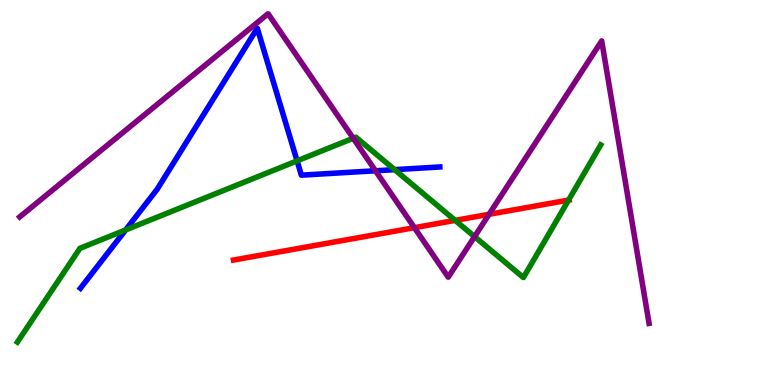[{'lines': ['blue', 'red'], 'intersections': []}, {'lines': ['green', 'red'], 'intersections': [{'x': 5.87, 'y': 4.28}, {'x': 7.34, 'y': 4.8}]}, {'lines': ['purple', 'red'], 'intersections': [{'x': 5.35, 'y': 4.09}, {'x': 6.31, 'y': 4.43}]}, {'lines': ['blue', 'green'], 'intersections': [{'x': 1.62, 'y': 4.03}, {'x': 3.83, 'y': 5.82}, {'x': 5.09, 'y': 5.59}]}, {'lines': ['blue', 'purple'], 'intersections': [{'x': 4.84, 'y': 5.56}]}, {'lines': ['green', 'purple'], 'intersections': [{'x': 4.56, 'y': 6.41}, {'x': 6.12, 'y': 3.85}]}]